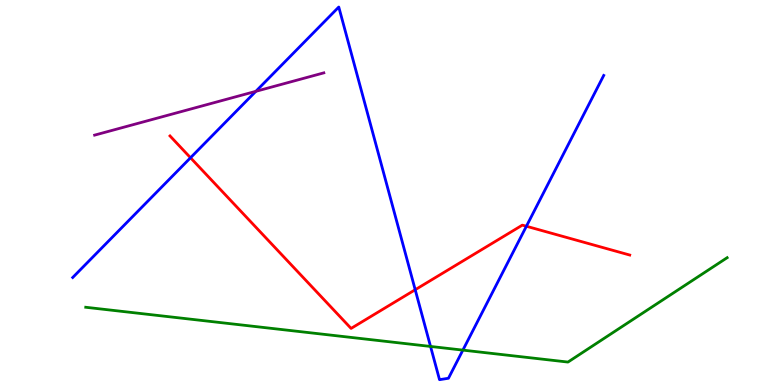[{'lines': ['blue', 'red'], 'intersections': [{'x': 2.46, 'y': 5.9}, {'x': 5.36, 'y': 2.47}, {'x': 6.79, 'y': 4.12}]}, {'lines': ['green', 'red'], 'intersections': []}, {'lines': ['purple', 'red'], 'intersections': []}, {'lines': ['blue', 'green'], 'intersections': [{'x': 5.56, 'y': 1.0}, {'x': 5.97, 'y': 0.906}]}, {'lines': ['blue', 'purple'], 'intersections': [{'x': 3.3, 'y': 7.63}]}, {'lines': ['green', 'purple'], 'intersections': []}]